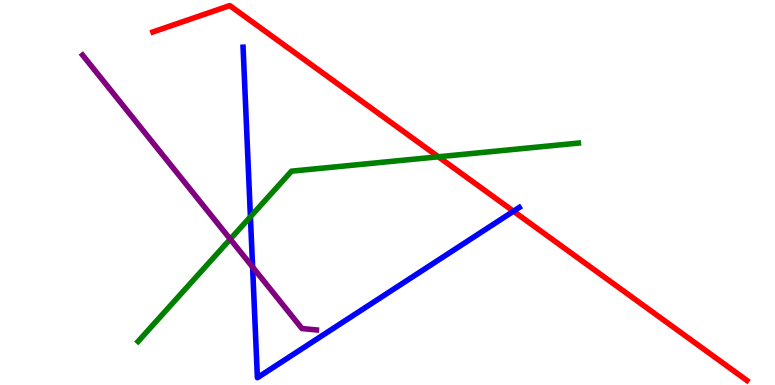[{'lines': ['blue', 'red'], 'intersections': [{'x': 6.63, 'y': 4.51}]}, {'lines': ['green', 'red'], 'intersections': [{'x': 5.66, 'y': 5.93}]}, {'lines': ['purple', 'red'], 'intersections': []}, {'lines': ['blue', 'green'], 'intersections': [{'x': 3.23, 'y': 4.37}]}, {'lines': ['blue', 'purple'], 'intersections': [{'x': 3.26, 'y': 3.06}]}, {'lines': ['green', 'purple'], 'intersections': [{'x': 2.97, 'y': 3.79}]}]